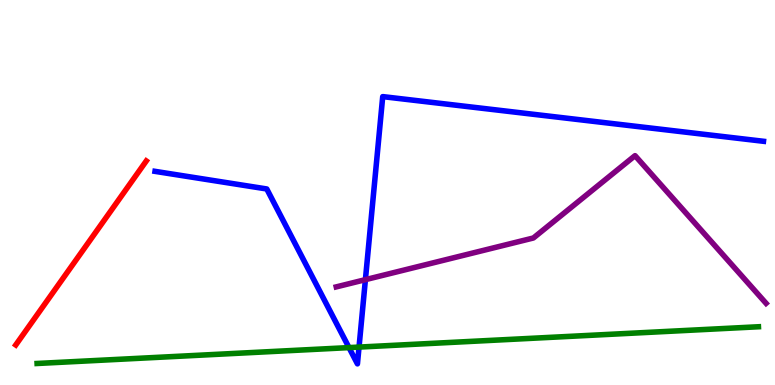[{'lines': ['blue', 'red'], 'intersections': []}, {'lines': ['green', 'red'], 'intersections': []}, {'lines': ['purple', 'red'], 'intersections': []}, {'lines': ['blue', 'green'], 'intersections': [{'x': 4.5, 'y': 0.971}, {'x': 4.63, 'y': 0.985}]}, {'lines': ['blue', 'purple'], 'intersections': [{'x': 4.71, 'y': 2.74}]}, {'lines': ['green', 'purple'], 'intersections': []}]